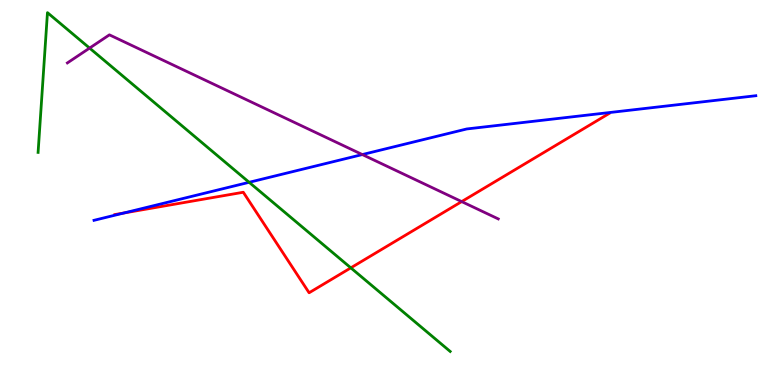[{'lines': ['blue', 'red'], 'intersections': [{'x': 1.6, 'y': 4.47}]}, {'lines': ['green', 'red'], 'intersections': [{'x': 4.53, 'y': 3.04}]}, {'lines': ['purple', 'red'], 'intersections': [{'x': 5.96, 'y': 4.76}]}, {'lines': ['blue', 'green'], 'intersections': [{'x': 3.21, 'y': 5.26}]}, {'lines': ['blue', 'purple'], 'intersections': [{'x': 4.68, 'y': 5.99}]}, {'lines': ['green', 'purple'], 'intersections': [{'x': 1.16, 'y': 8.75}]}]